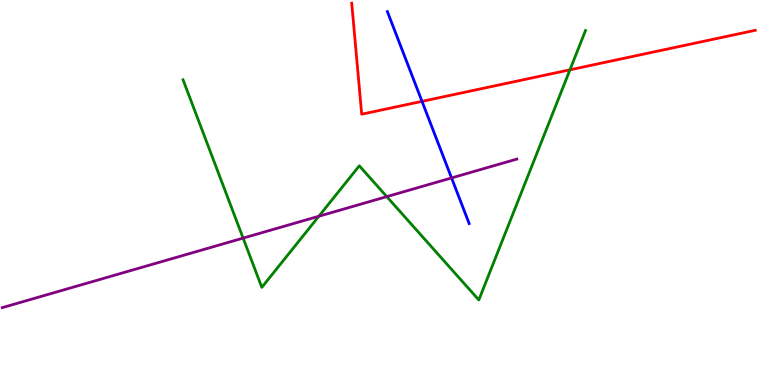[{'lines': ['blue', 'red'], 'intersections': [{'x': 5.45, 'y': 7.37}]}, {'lines': ['green', 'red'], 'intersections': [{'x': 7.35, 'y': 8.19}]}, {'lines': ['purple', 'red'], 'intersections': []}, {'lines': ['blue', 'green'], 'intersections': []}, {'lines': ['blue', 'purple'], 'intersections': [{'x': 5.83, 'y': 5.38}]}, {'lines': ['green', 'purple'], 'intersections': [{'x': 3.14, 'y': 3.82}, {'x': 4.11, 'y': 4.38}, {'x': 4.99, 'y': 4.89}]}]